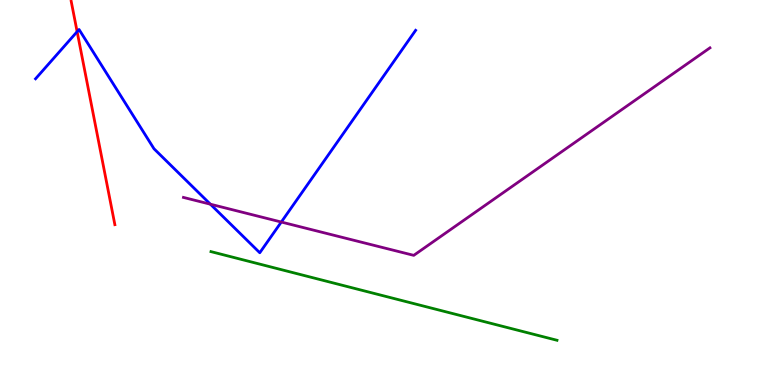[{'lines': ['blue', 'red'], 'intersections': [{'x': 0.995, 'y': 9.18}]}, {'lines': ['green', 'red'], 'intersections': []}, {'lines': ['purple', 'red'], 'intersections': []}, {'lines': ['blue', 'green'], 'intersections': []}, {'lines': ['blue', 'purple'], 'intersections': [{'x': 2.71, 'y': 4.7}, {'x': 3.63, 'y': 4.23}]}, {'lines': ['green', 'purple'], 'intersections': []}]